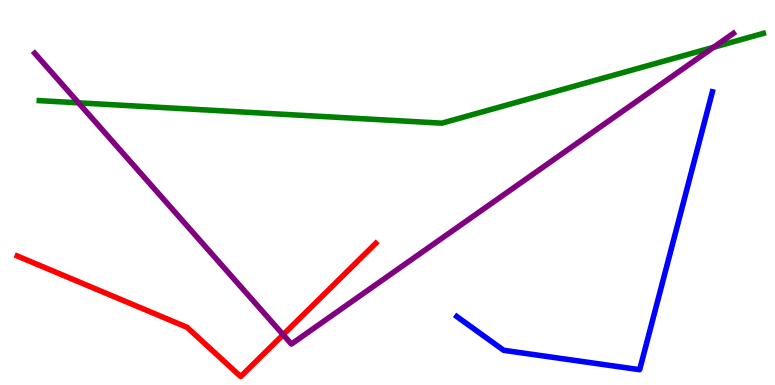[{'lines': ['blue', 'red'], 'intersections': []}, {'lines': ['green', 'red'], 'intersections': []}, {'lines': ['purple', 'red'], 'intersections': [{'x': 3.65, 'y': 1.31}]}, {'lines': ['blue', 'green'], 'intersections': []}, {'lines': ['blue', 'purple'], 'intersections': []}, {'lines': ['green', 'purple'], 'intersections': [{'x': 1.01, 'y': 7.33}, {'x': 9.21, 'y': 8.77}]}]